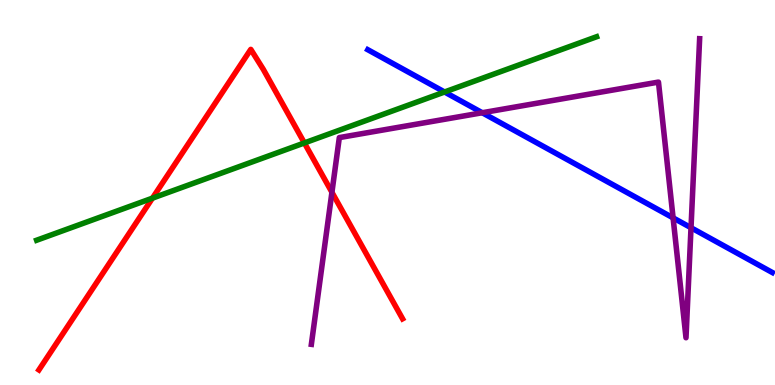[{'lines': ['blue', 'red'], 'intersections': []}, {'lines': ['green', 'red'], 'intersections': [{'x': 1.97, 'y': 4.85}, {'x': 3.93, 'y': 6.29}]}, {'lines': ['purple', 'red'], 'intersections': [{'x': 4.28, 'y': 5.01}]}, {'lines': ['blue', 'green'], 'intersections': [{'x': 5.74, 'y': 7.61}]}, {'lines': ['blue', 'purple'], 'intersections': [{'x': 6.22, 'y': 7.07}, {'x': 8.69, 'y': 4.34}, {'x': 8.92, 'y': 4.09}]}, {'lines': ['green', 'purple'], 'intersections': []}]